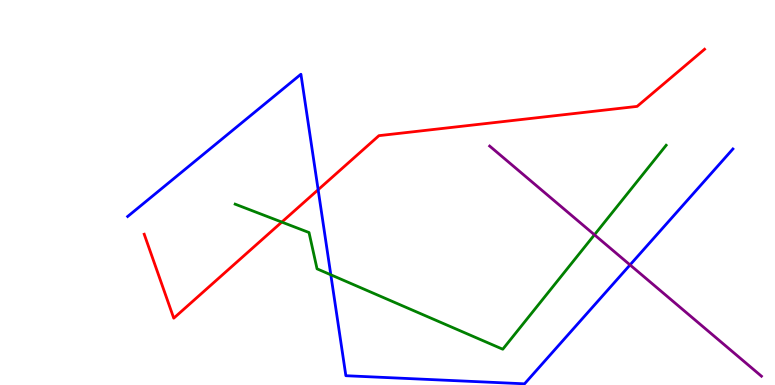[{'lines': ['blue', 'red'], 'intersections': [{'x': 4.11, 'y': 5.07}]}, {'lines': ['green', 'red'], 'intersections': [{'x': 3.64, 'y': 4.23}]}, {'lines': ['purple', 'red'], 'intersections': []}, {'lines': ['blue', 'green'], 'intersections': [{'x': 4.27, 'y': 2.86}]}, {'lines': ['blue', 'purple'], 'intersections': [{'x': 8.13, 'y': 3.12}]}, {'lines': ['green', 'purple'], 'intersections': [{'x': 7.67, 'y': 3.9}]}]